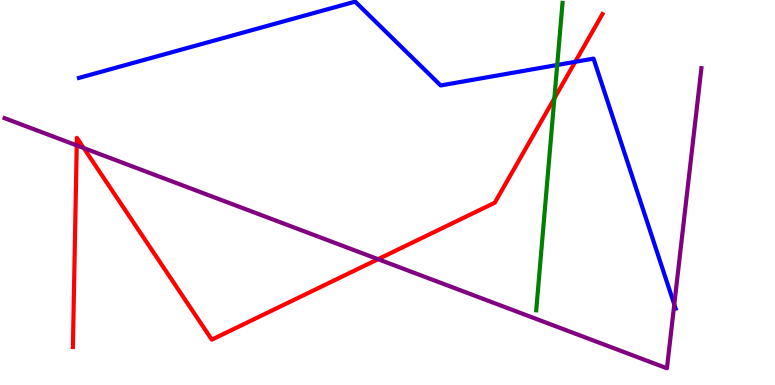[{'lines': ['blue', 'red'], 'intersections': [{'x': 7.42, 'y': 8.39}]}, {'lines': ['green', 'red'], 'intersections': [{'x': 7.15, 'y': 7.45}]}, {'lines': ['purple', 'red'], 'intersections': [{'x': 0.99, 'y': 6.22}, {'x': 1.08, 'y': 6.15}, {'x': 4.88, 'y': 3.27}]}, {'lines': ['blue', 'green'], 'intersections': [{'x': 7.19, 'y': 8.31}]}, {'lines': ['blue', 'purple'], 'intersections': [{'x': 8.7, 'y': 2.09}]}, {'lines': ['green', 'purple'], 'intersections': []}]